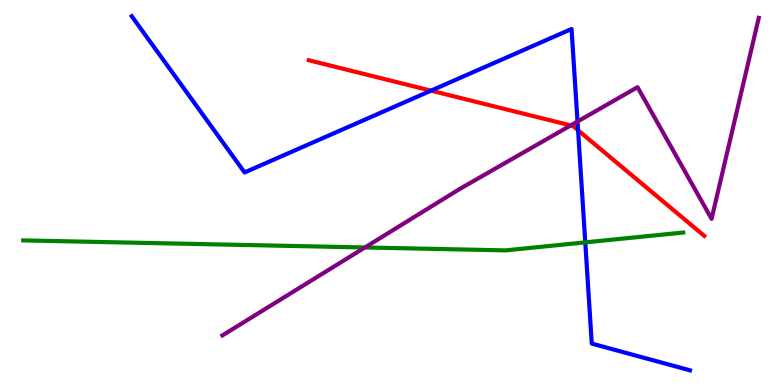[{'lines': ['blue', 'red'], 'intersections': [{'x': 5.56, 'y': 7.65}, {'x': 7.46, 'y': 6.62}]}, {'lines': ['green', 'red'], 'intersections': []}, {'lines': ['purple', 'red'], 'intersections': [{'x': 7.36, 'y': 6.74}]}, {'lines': ['blue', 'green'], 'intersections': [{'x': 7.55, 'y': 3.7}]}, {'lines': ['blue', 'purple'], 'intersections': [{'x': 7.45, 'y': 6.84}]}, {'lines': ['green', 'purple'], 'intersections': [{'x': 4.71, 'y': 3.57}]}]